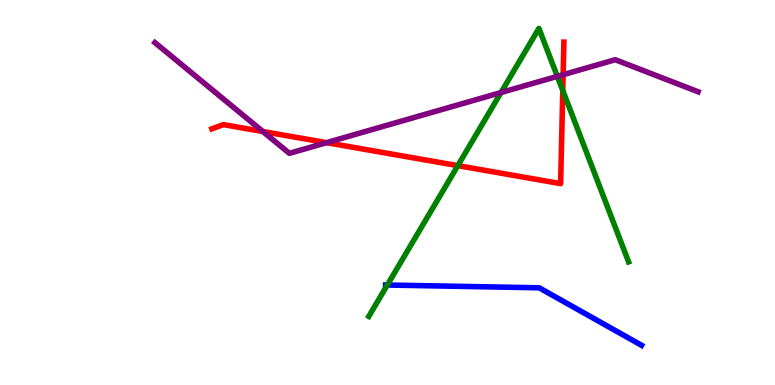[{'lines': ['blue', 'red'], 'intersections': []}, {'lines': ['green', 'red'], 'intersections': [{'x': 5.91, 'y': 5.7}, {'x': 7.26, 'y': 7.65}]}, {'lines': ['purple', 'red'], 'intersections': [{'x': 3.39, 'y': 6.58}, {'x': 4.21, 'y': 6.29}, {'x': 7.27, 'y': 8.06}]}, {'lines': ['blue', 'green'], 'intersections': [{'x': 5.0, 'y': 2.6}]}, {'lines': ['blue', 'purple'], 'intersections': []}, {'lines': ['green', 'purple'], 'intersections': [{'x': 6.46, 'y': 7.6}, {'x': 7.19, 'y': 8.02}]}]